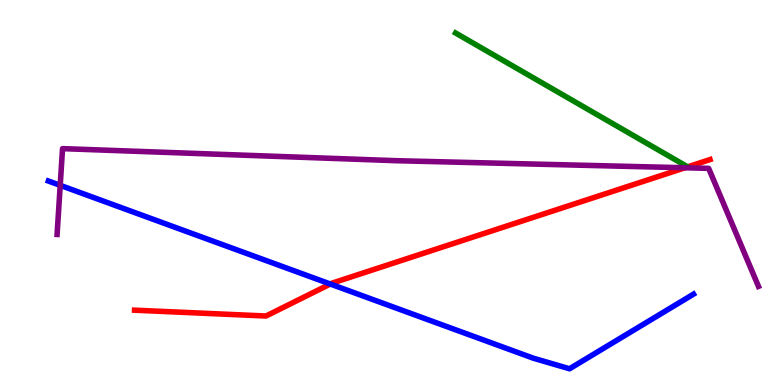[{'lines': ['blue', 'red'], 'intersections': [{'x': 4.26, 'y': 2.62}]}, {'lines': ['green', 'red'], 'intersections': []}, {'lines': ['purple', 'red'], 'intersections': [{'x': 8.84, 'y': 5.64}]}, {'lines': ['blue', 'green'], 'intersections': []}, {'lines': ['blue', 'purple'], 'intersections': [{'x': 0.777, 'y': 5.19}]}, {'lines': ['green', 'purple'], 'intersections': []}]